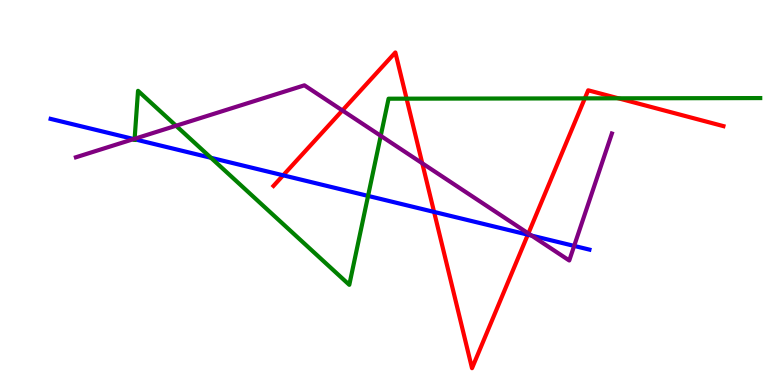[{'lines': ['blue', 'red'], 'intersections': [{'x': 3.65, 'y': 5.45}, {'x': 5.6, 'y': 4.5}, {'x': 6.81, 'y': 3.9}]}, {'lines': ['green', 'red'], 'intersections': [{'x': 5.25, 'y': 7.44}, {'x': 7.55, 'y': 7.44}, {'x': 7.98, 'y': 7.45}]}, {'lines': ['purple', 'red'], 'intersections': [{'x': 4.42, 'y': 7.13}, {'x': 5.45, 'y': 5.76}, {'x': 6.82, 'y': 3.94}]}, {'lines': ['blue', 'green'], 'intersections': [{'x': 1.74, 'y': 6.38}, {'x': 2.72, 'y': 5.9}, {'x': 4.75, 'y': 4.91}]}, {'lines': ['blue', 'purple'], 'intersections': [{'x': 1.73, 'y': 6.39}, {'x': 6.86, 'y': 3.88}, {'x': 7.41, 'y': 3.61}]}, {'lines': ['green', 'purple'], 'intersections': [{'x': 1.74, 'y': 6.4}, {'x': 2.27, 'y': 6.73}, {'x': 4.91, 'y': 6.47}]}]